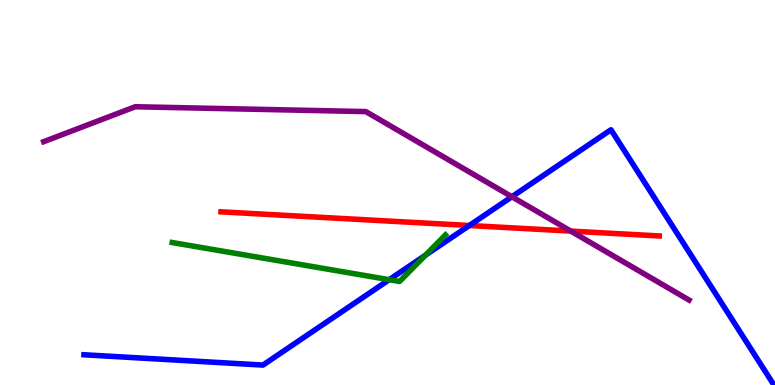[{'lines': ['blue', 'red'], 'intersections': [{'x': 6.06, 'y': 4.14}]}, {'lines': ['green', 'red'], 'intersections': []}, {'lines': ['purple', 'red'], 'intersections': [{'x': 7.36, 'y': 4.0}]}, {'lines': ['blue', 'green'], 'intersections': [{'x': 5.02, 'y': 2.74}, {'x': 5.49, 'y': 3.37}]}, {'lines': ['blue', 'purple'], 'intersections': [{'x': 6.6, 'y': 4.89}]}, {'lines': ['green', 'purple'], 'intersections': []}]